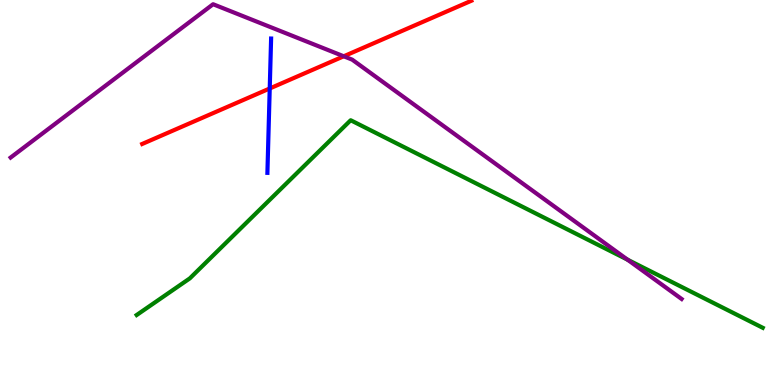[{'lines': ['blue', 'red'], 'intersections': [{'x': 3.48, 'y': 7.7}]}, {'lines': ['green', 'red'], 'intersections': []}, {'lines': ['purple', 'red'], 'intersections': [{'x': 4.44, 'y': 8.54}]}, {'lines': ['blue', 'green'], 'intersections': []}, {'lines': ['blue', 'purple'], 'intersections': []}, {'lines': ['green', 'purple'], 'intersections': [{'x': 8.1, 'y': 3.26}]}]